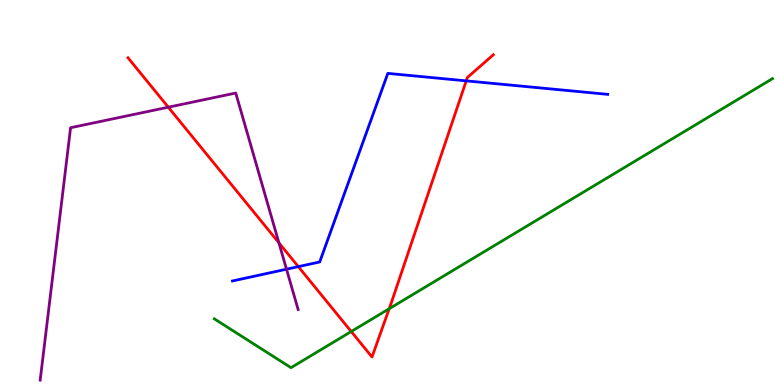[{'lines': ['blue', 'red'], 'intersections': [{'x': 3.85, 'y': 3.07}, {'x': 6.02, 'y': 7.9}]}, {'lines': ['green', 'red'], 'intersections': [{'x': 4.53, 'y': 1.39}, {'x': 5.02, 'y': 1.98}]}, {'lines': ['purple', 'red'], 'intersections': [{'x': 2.17, 'y': 7.22}, {'x': 3.6, 'y': 3.69}]}, {'lines': ['blue', 'green'], 'intersections': []}, {'lines': ['blue', 'purple'], 'intersections': [{'x': 3.7, 'y': 3.01}]}, {'lines': ['green', 'purple'], 'intersections': []}]